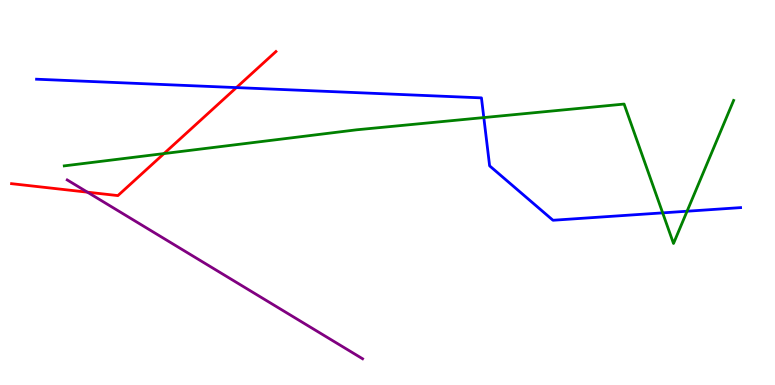[{'lines': ['blue', 'red'], 'intersections': [{'x': 3.05, 'y': 7.72}]}, {'lines': ['green', 'red'], 'intersections': [{'x': 2.12, 'y': 6.01}]}, {'lines': ['purple', 'red'], 'intersections': [{'x': 1.13, 'y': 5.01}]}, {'lines': ['blue', 'green'], 'intersections': [{'x': 6.24, 'y': 6.95}, {'x': 8.55, 'y': 4.47}, {'x': 8.87, 'y': 4.51}]}, {'lines': ['blue', 'purple'], 'intersections': []}, {'lines': ['green', 'purple'], 'intersections': []}]